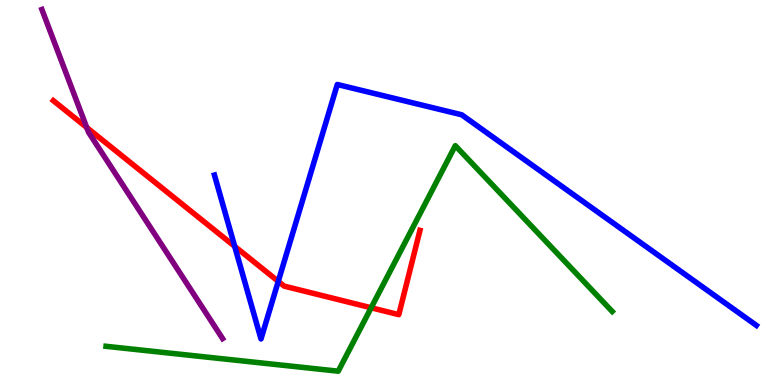[{'lines': ['blue', 'red'], 'intersections': [{'x': 3.03, 'y': 3.6}, {'x': 3.59, 'y': 2.69}]}, {'lines': ['green', 'red'], 'intersections': [{'x': 4.79, 'y': 2.01}]}, {'lines': ['purple', 'red'], 'intersections': [{'x': 1.12, 'y': 6.69}]}, {'lines': ['blue', 'green'], 'intersections': []}, {'lines': ['blue', 'purple'], 'intersections': []}, {'lines': ['green', 'purple'], 'intersections': []}]